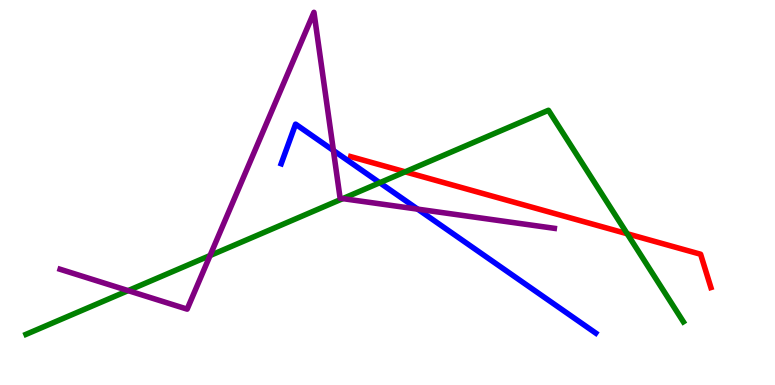[{'lines': ['blue', 'red'], 'intersections': []}, {'lines': ['green', 'red'], 'intersections': [{'x': 5.23, 'y': 5.54}, {'x': 8.09, 'y': 3.93}]}, {'lines': ['purple', 'red'], 'intersections': []}, {'lines': ['blue', 'green'], 'intersections': [{'x': 4.9, 'y': 5.25}]}, {'lines': ['blue', 'purple'], 'intersections': [{'x': 4.3, 'y': 6.09}, {'x': 5.39, 'y': 4.57}]}, {'lines': ['green', 'purple'], 'intersections': [{'x': 1.65, 'y': 2.45}, {'x': 2.71, 'y': 3.36}, {'x': 4.42, 'y': 4.84}]}]